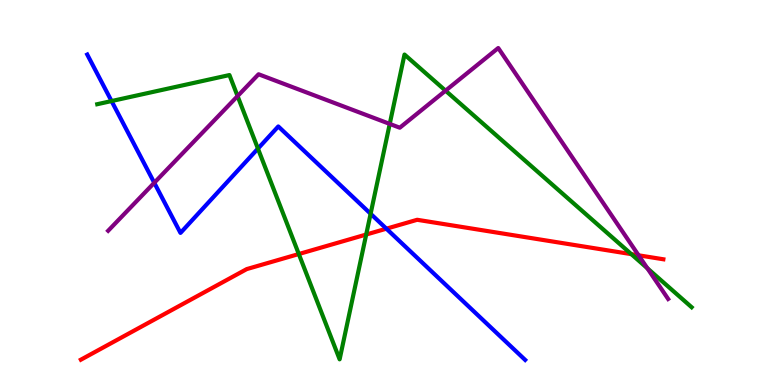[{'lines': ['blue', 'red'], 'intersections': [{'x': 4.99, 'y': 4.06}]}, {'lines': ['green', 'red'], 'intersections': [{'x': 3.86, 'y': 3.4}, {'x': 4.73, 'y': 3.91}, {'x': 8.15, 'y': 3.4}]}, {'lines': ['purple', 'red'], 'intersections': [{'x': 8.24, 'y': 3.37}]}, {'lines': ['blue', 'green'], 'intersections': [{'x': 1.44, 'y': 7.38}, {'x': 3.33, 'y': 6.14}, {'x': 4.78, 'y': 4.45}]}, {'lines': ['blue', 'purple'], 'intersections': [{'x': 1.99, 'y': 5.25}]}, {'lines': ['green', 'purple'], 'intersections': [{'x': 3.07, 'y': 7.5}, {'x': 5.03, 'y': 6.78}, {'x': 5.75, 'y': 7.64}, {'x': 8.35, 'y': 3.03}]}]